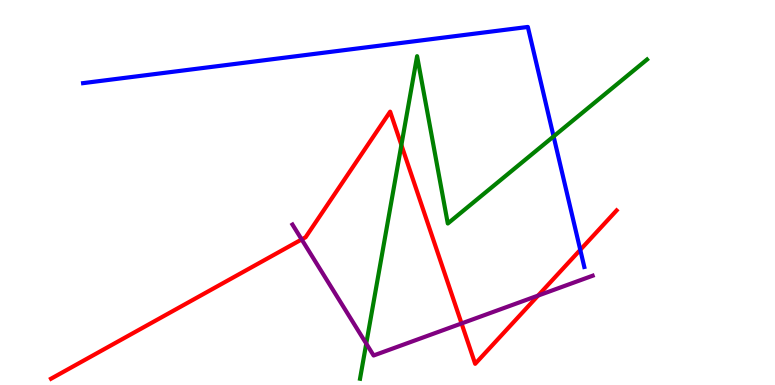[{'lines': ['blue', 'red'], 'intersections': [{'x': 7.49, 'y': 3.51}]}, {'lines': ['green', 'red'], 'intersections': [{'x': 5.18, 'y': 6.23}]}, {'lines': ['purple', 'red'], 'intersections': [{'x': 3.89, 'y': 3.78}, {'x': 5.96, 'y': 1.6}, {'x': 6.94, 'y': 2.32}]}, {'lines': ['blue', 'green'], 'intersections': [{'x': 7.14, 'y': 6.46}]}, {'lines': ['blue', 'purple'], 'intersections': []}, {'lines': ['green', 'purple'], 'intersections': [{'x': 4.73, 'y': 1.08}]}]